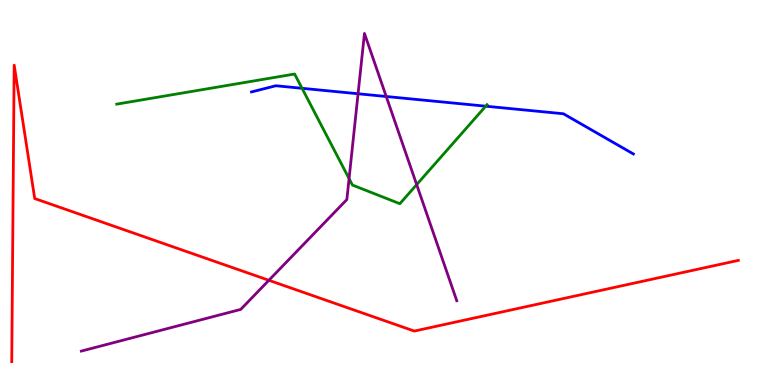[{'lines': ['blue', 'red'], 'intersections': []}, {'lines': ['green', 'red'], 'intersections': []}, {'lines': ['purple', 'red'], 'intersections': [{'x': 3.47, 'y': 2.72}]}, {'lines': ['blue', 'green'], 'intersections': [{'x': 3.9, 'y': 7.71}, {'x': 6.27, 'y': 7.24}]}, {'lines': ['blue', 'purple'], 'intersections': [{'x': 4.62, 'y': 7.56}, {'x': 4.98, 'y': 7.49}]}, {'lines': ['green', 'purple'], 'intersections': [{'x': 4.5, 'y': 5.36}, {'x': 5.38, 'y': 5.2}]}]